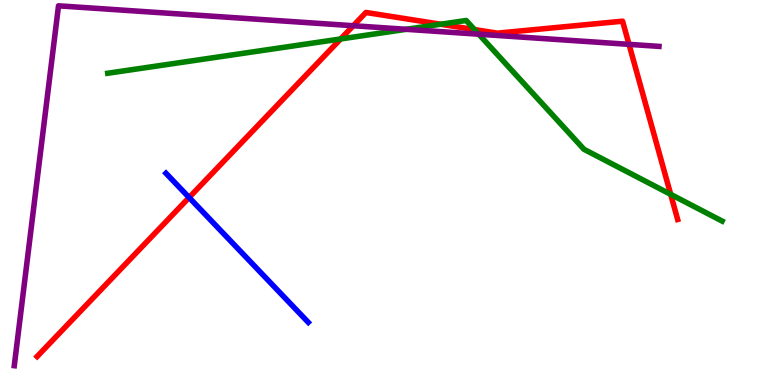[{'lines': ['blue', 'red'], 'intersections': [{'x': 2.44, 'y': 4.87}]}, {'lines': ['green', 'red'], 'intersections': [{'x': 4.4, 'y': 8.99}, {'x': 5.69, 'y': 9.37}, {'x': 6.12, 'y': 9.23}, {'x': 8.65, 'y': 4.95}]}, {'lines': ['purple', 'red'], 'intersections': [{'x': 4.56, 'y': 9.33}, {'x': 8.12, 'y': 8.85}]}, {'lines': ['blue', 'green'], 'intersections': []}, {'lines': ['blue', 'purple'], 'intersections': []}, {'lines': ['green', 'purple'], 'intersections': [{'x': 5.24, 'y': 9.24}, {'x': 6.18, 'y': 9.11}]}]